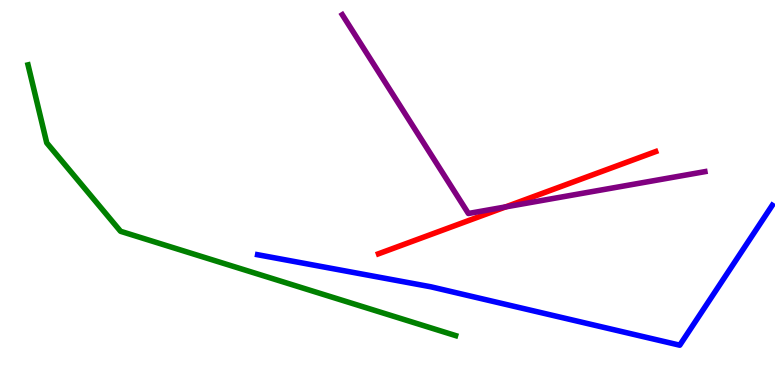[{'lines': ['blue', 'red'], 'intersections': []}, {'lines': ['green', 'red'], 'intersections': []}, {'lines': ['purple', 'red'], 'intersections': [{'x': 6.53, 'y': 4.63}]}, {'lines': ['blue', 'green'], 'intersections': []}, {'lines': ['blue', 'purple'], 'intersections': []}, {'lines': ['green', 'purple'], 'intersections': []}]